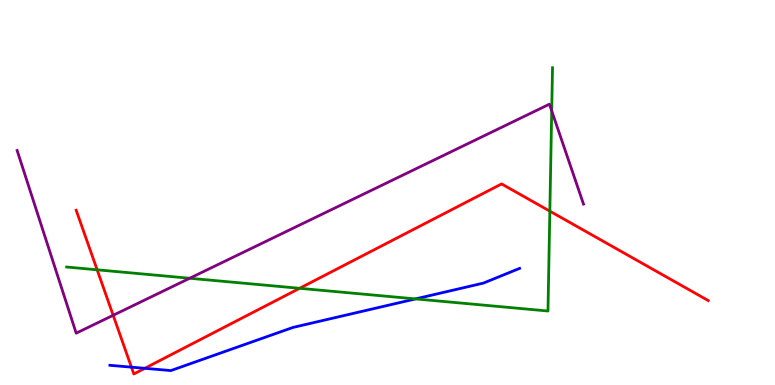[{'lines': ['blue', 'red'], 'intersections': [{'x': 1.7, 'y': 0.463}, {'x': 1.87, 'y': 0.433}]}, {'lines': ['green', 'red'], 'intersections': [{'x': 1.25, 'y': 2.99}, {'x': 3.87, 'y': 2.51}, {'x': 7.09, 'y': 4.52}]}, {'lines': ['purple', 'red'], 'intersections': [{'x': 1.46, 'y': 1.81}]}, {'lines': ['blue', 'green'], 'intersections': [{'x': 5.36, 'y': 2.24}]}, {'lines': ['blue', 'purple'], 'intersections': []}, {'lines': ['green', 'purple'], 'intersections': [{'x': 2.45, 'y': 2.77}, {'x': 7.12, 'y': 7.12}]}]